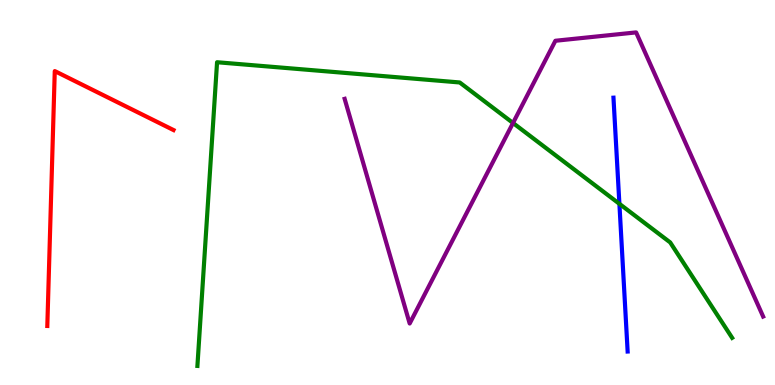[{'lines': ['blue', 'red'], 'intersections': []}, {'lines': ['green', 'red'], 'intersections': []}, {'lines': ['purple', 'red'], 'intersections': []}, {'lines': ['blue', 'green'], 'intersections': [{'x': 7.99, 'y': 4.71}]}, {'lines': ['blue', 'purple'], 'intersections': []}, {'lines': ['green', 'purple'], 'intersections': [{'x': 6.62, 'y': 6.81}]}]